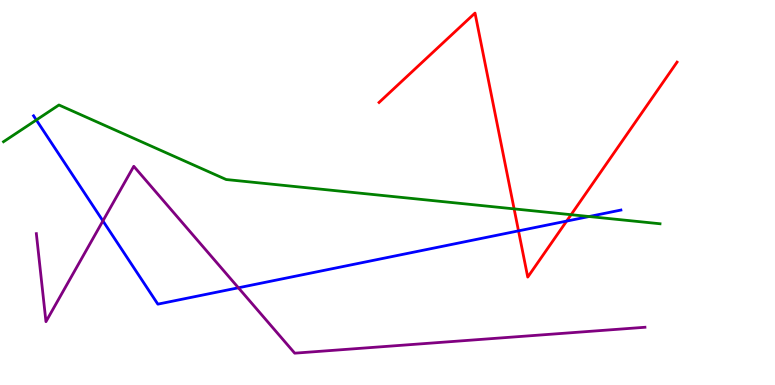[{'lines': ['blue', 'red'], 'intersections': [{'x': 6.69, 'y': 4.0}, {'x': 7.31, 'y': 4.26}]}, {'lines': ['green', 'red'], 'intersections': [{'x': 6.63, 'y': 4.57}, {'x': 7.37, 'y': 4.42}]}, {'lines': ['purple', 'red'], 'intersections': []}, {'lines': ['blue', 'green'], 'intersections': [{'x': 0.469, 'y': 6.88}, {'x': 7.6, 'y': 4.38}]}, {'lines': ['blue', 'purple'], 'intersections': [{'x': 1.33, 'y': 4.26}, {'x': 3.08, 'y': 2.53}]}, {'lines': ['green', 'purple'], 'intersections': []}]